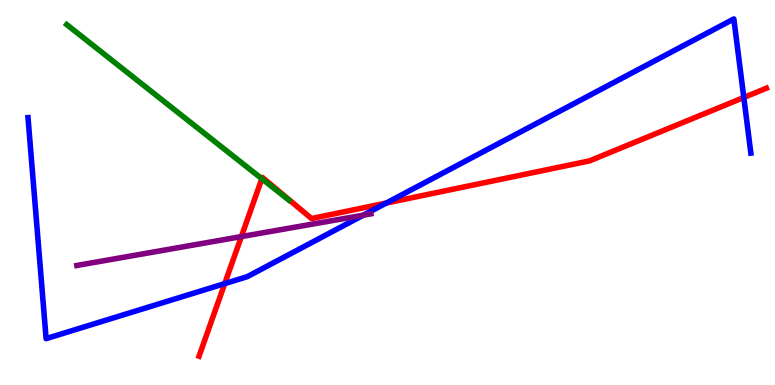[{'lines': ['blue', 'red'], 'intersections': [{'x': 2.9, 'y': 2.63}, {'x': 4.98, 'y': 4.73}, {'x': 9.6, 'y': 7.47}]}, {'lines': ['green', 'red'], 'intersections': [{'x': 3.38, 'y': 5.36}]}, {'lines': ['purple', 'red'], 'intersections': [{'x': 3.11, 'y': 3.85}]}, {'lines': ['blue', 'green'], 'intersections': []}, {'lines': ['blue', 'purple'], 'intersections': [{'x': 4.69, 'y': 4.41}]}, {'lines': ['green', 'purple'], 'intersections': []}]